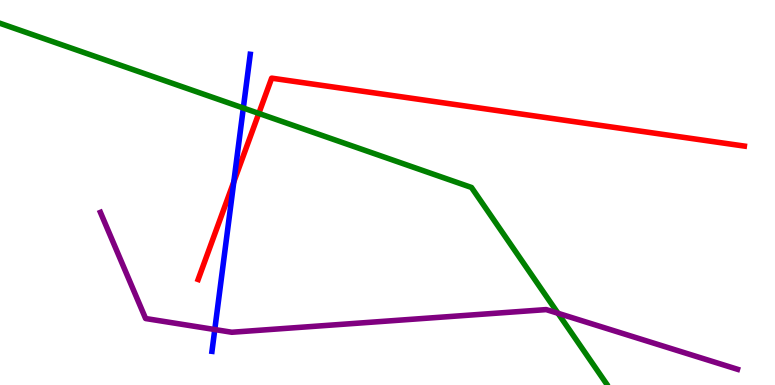[{'lines': ['blue', 'red'], 'intersections': [{'x': 3.02, 'y': 5.28}]}, {'lines': ['green', 'red'], 'intersections': [{'x': 3.34, 'y': 7.05}]}, {'lines': ['purple', 'red'], 'intersections': []}, {'lines': ['blue', 'green'], 'intersections': [{'x': 3.14, 'y': 7.19}]}, {'lines': ['blue', 'purple'], 'intersections': [{'x': 2.77, 'y': 1.44}]}, {'lines': ['green', 'purple'], 'intersections': [{'x': 7.2, 'y': 1.86}]}]